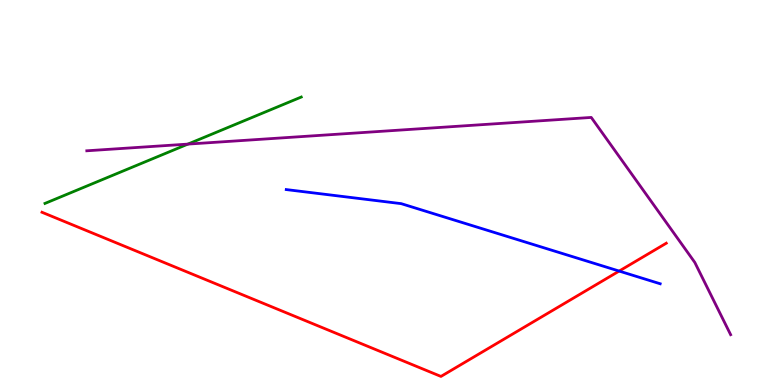[{'lines': ['blue', 'red'], 'intersections': [{'x': 7.99, 'y': 2.96}]}, {'lines': ['green', 'red'], 'intersections': []}, {'lines': ['purple', 'red'], 'intersections': []}, {'lines': ['blue', 'green'], 'intersections': []}, {'lines': ['blue', 'purple'], 'intersections': []}, {'lines': ['green', 'purple'], 'intersections': [{'x': 2.42, 'y': 6.26}]}]